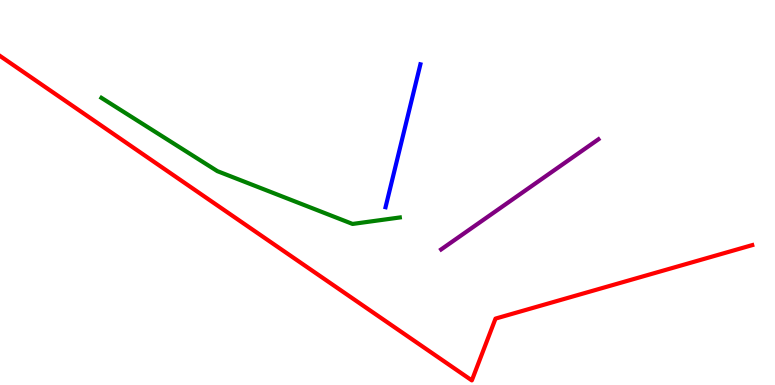[{'lines': ['blue', 'red'], 'intersections': []}, {'lines': ['green', 'red'], 'intersections': []}, {'lines': ['purple', 'red'], 'intersections': []}, {'lines': ['blue', 'green'], 'intersections': []}, {'lines': ['blue', 'purple'], 'intersections': []}, {'lines': ['green', 'purple'], 'intersections': []}]